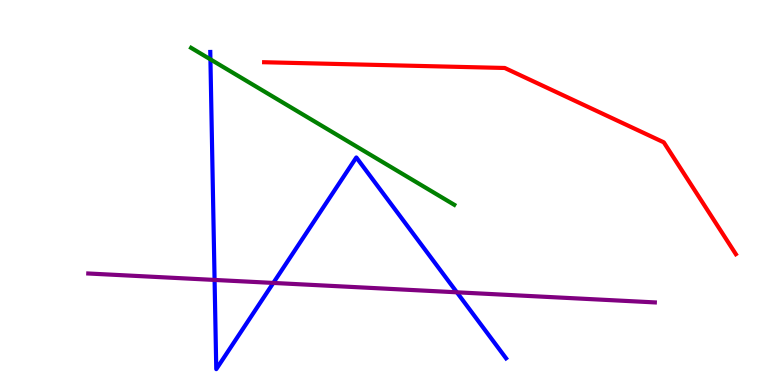[{'lines': ['blue', 'red'], 'intersections': []}, {'lines': ['green', 'red'], 'intersections': []}, {'lines': ['purple', 'red'], 'intersections': []}, {'lines': ['blue', 'green'], 'intersections': [{'x': 2.72, 'y': 8.46}]}, {'lines': ['blue', 'purple'], 'intersections': [{'x': 2.77, 'y': 2.73}, {'x': 3.53, 'y': 2.65}, {'x': 5.89, 'y': 2.41}]}, {'lines': ['green', 'purple'], 'intersections': []}]